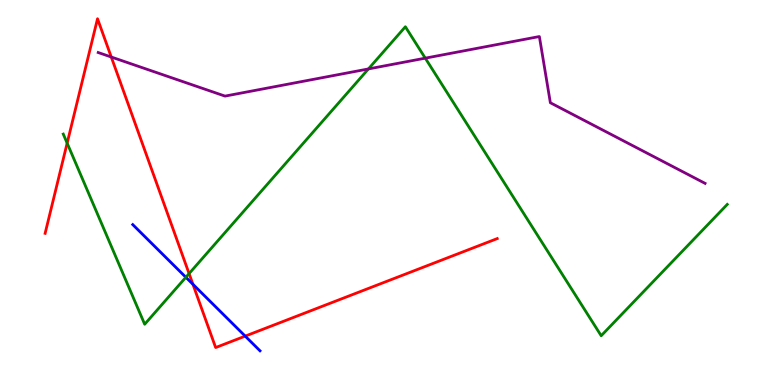[{'lines': ['blue', 'red'], 'intersections': [{'x': 2.49, 'y': 2.62}, {'x': 3.16, 'y': 1.27}]}, {'lines': ['green', 'red'], 'intersections': [{'x': 0.866, 'y': 6.28}, {'x': 2.44, 'y': 2.89}]}, {'lines': ['purple', 'red'], 'intersections': [{'x': 1.44, 'y': 8.52}]}, {'lines': ['blue', 'green'], 'intersections': [{'x': 2.4, 'y': 2.8}]}, {'lines': ['blue', 'purple'], 'intersections': []}, {'lines': ['green', 'purple'], 'intersections': [{'x': 4.75, 'y': 8.21}, {'x': 5.49, 'y': 8.49}]}]